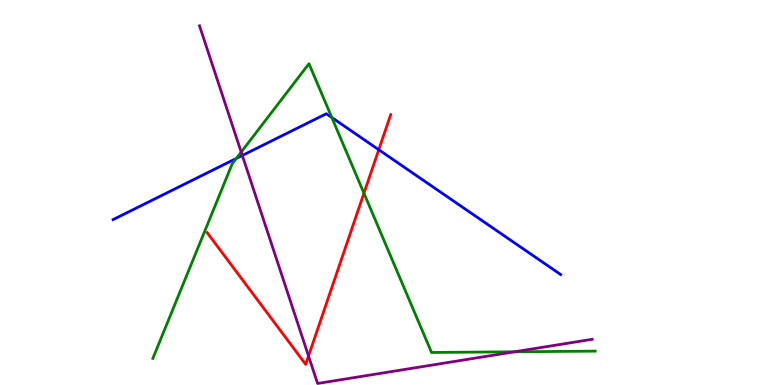[{'lines': ['blue', 'red'], 'intersections': [{'x': 4.89, 'y': 6.11}]}, {'lines': ['green', 'red'], 'intersections': [{'x': 4.7, 'y': 4.98}]}, {'lines': ['purple', 'red'], 'intersections': [{'x': 3.98, 'y': 0.754}]}, {'lines': ['blue', 'green'], 'intersections': [{'x': 3.05, 'y': 5.89}, {'x': 4.28, 'y': 6.95}]}, {'lines': ['blue', 'purple'], 'intersections': [{'x': 3.13, 'y': 5.96}]}, {'lines': ['green', 'purple'], 'intersections': [{'x': 3.11, 'y': 6.05}, {'x': 6.64, 'y': 0.863}]}]